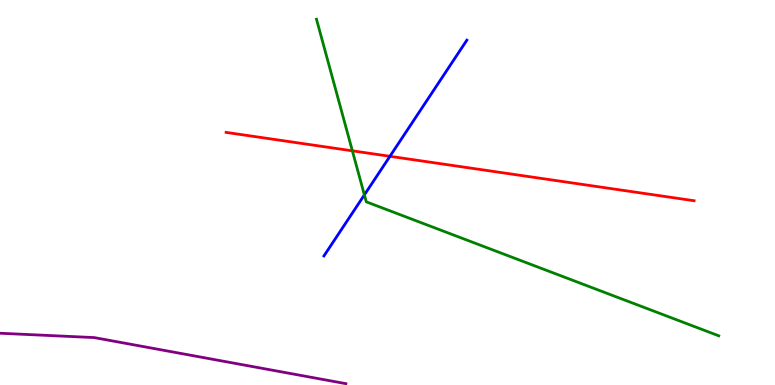[{'lines': ['blue', 'red'], 'intersections': [{'x': 5.03, 'y': 5.94}]}, {'lines': ['green', 'red'], 'intersections': [{'x': 4.55, 'y': 6.08}]}, {'lines': ['purple', 'red'], 'intersections': []}, {'lines': ['blue', 'green'], 'intersections': [{'x': 4.7, 'y': 4.94}]}, {'lines': ['blue', 'purple'], 'intersections': []}, {'lines': ['green', 'purple'], 'intersections': []}]